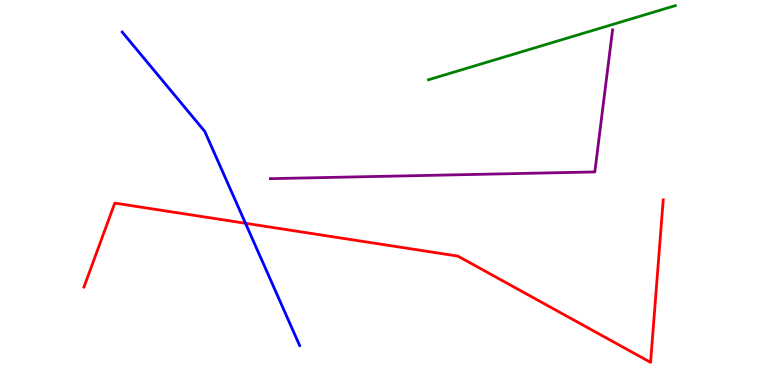[{'lines': ['blue', 'red'], 'intersections': [{'x': 3.17, 'y': 4.2}]}, {'lines': ['green', 'red'], 'intersections': []}, {'lines': ['purple', 'red'], 'intersections': []}, {'lines': ['blue', 'green'], 'intersections': []}, {'lines': ['blue', 'purple'], 'intersections': []}, {'lines': ['green', 'purple'], 'intersections': []}]